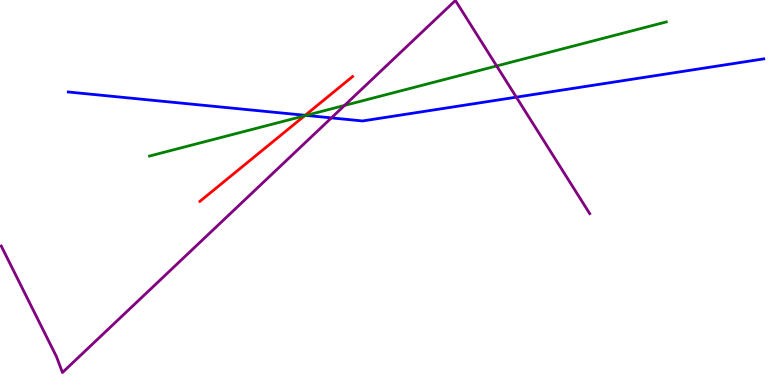[{'lines': ['blue', 'red'], 'intersections': [{'x': 3.94, 'y': 7.01}]}, {'lines': ['green', 'red'], 'intersections': [{'x': 3.93, 'y': 6.99}]}, {'lines': ['purple', 'red'], 'intersections': []}, {'lines': ['blue', 'green'], 'intersections': [{'x': 3.95, 'y': 7.0}]}, {'lines': ['blue', 'purple'], 'intersections': [{'x': 4.28, 'y': 6.94}, {'x': 6.66, 'y': 7.48}]}, {'lines': ['green', 'purple'], 'intersections': [{'x': 4.45, 'y': 7.26}, {'x': 6.41, 'y': 8.29}]}]